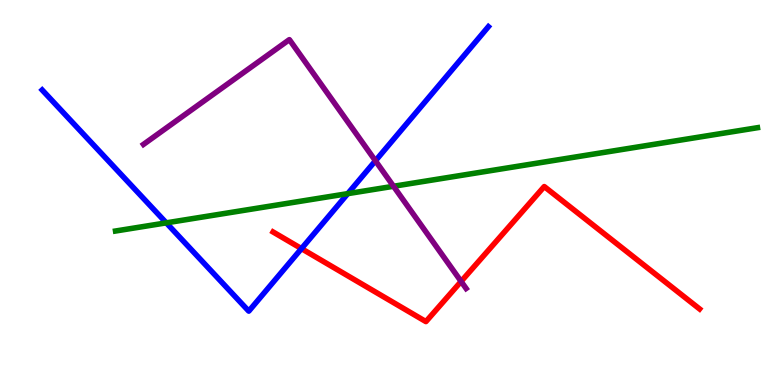[{'lines': ['blue', 'red'], 'intersections': [{'x': 3.89, 'y': 3.54}]}, {'lines': ['green', 'red'], 'intersections': []}, {'lines': ['purple', 'red'], 'intersections': [{'x': 5.95, 'y': 2.69}]}, {'lines': ['blue', 'green'], 'intersections': [{'x': 2.15, 'y': 4.21}, {'x': 4.49, 'y': 4.97}]}, {'lines': ['blue', 'purple'], 'intersections': [{'x': 4.84, 'y': 5.82}]}, {'lines': ['green', 'purple'], 'intersections': [{'x': 5.08, 'y': 5.16}]}]